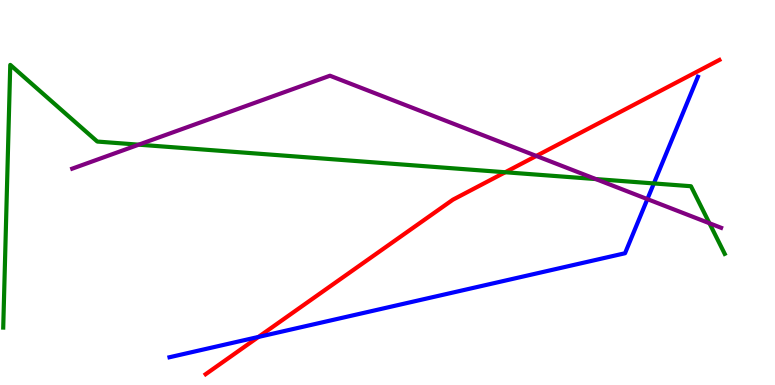[{'lines': ['blue', 'red'], 'intersections': [{'x': 3.33, 'y': 1.25}]}, {'lines': ['green', 'red'], 'intersections': [{'x': 6.52, 'y': 5.53}]}, {'lines': ['purple', 'red'], 'intersections': [{'x': 6.92, 'y': 5.95}]}, {'lines': ['blue', 'green'], 'intersections': [{'x': 8.44, 'y': 5.24}]}, {'lines': ['blue', 'purple'], 'intersections': [{'x': 8.35, 'y': 4.83}]}, {'lines': ['green', 'purple'], 'intersections': [{'x': 1.79, 'y': 6.24}, {'x': 7.69, 'y': 5.35}, {'x': 9.15, 'y': 4.2}]}]